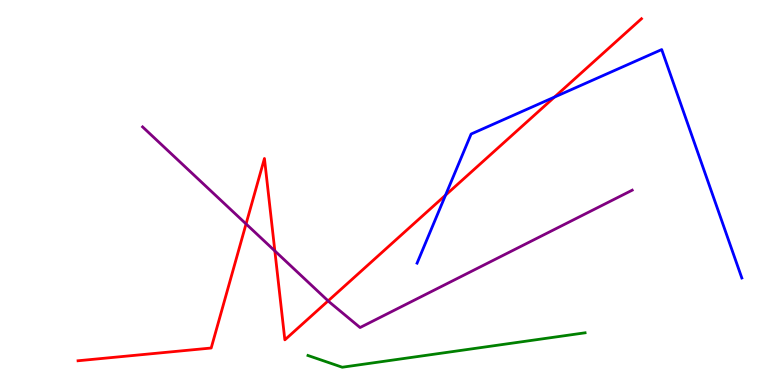[{'lines': ['blue', 'red'], 'intersections': [{'x': 5.75, 'y': 4.93}, {'x': 7.15, 'y': 7.48}]}, {'lines': ['green', 'red'], 'intersections': []}, {'lines': ['purple', 'red'], 'intersections': [{'x': 3.17, 'y': 4.18}, {'x': 3.55, 'y': 3.48}, {'x': 4.23, 'y': 2.18}]}, {'lines': ['blue', 'green'], 'intersections': []}, {'lines': ['blue', 'purple'], 'intersections': []}, {'lines': ['green', 'purple'], 'intersections': []}]